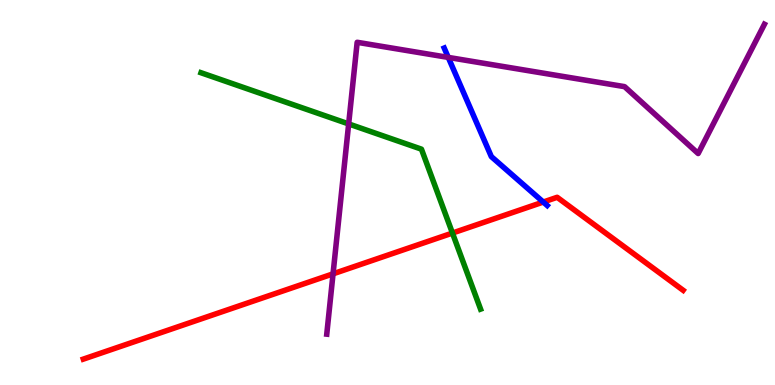[{'lines': ['blue', 'red'], 'intersections': [{'x': 7.01, 'y': 4.75}]}, {'lines': ['green', 'red'], 'intersections': [{'x': 5.84, 'y': 3.95}]}, {'lines': ['purple', 'red'], 'intersections': [{'x': 4.3, 'y': 2.89}]}, {'lines': ['blue', 'green'], 'intersections': []}, {'lines': ['blue', 'purple'], 'intersections': [{'x': 5.78, 'y': 8.51}]}, {'lines': ['green', 'purple'], 'intersections': [{'x': 4.5, 'y': 6.78}]}]